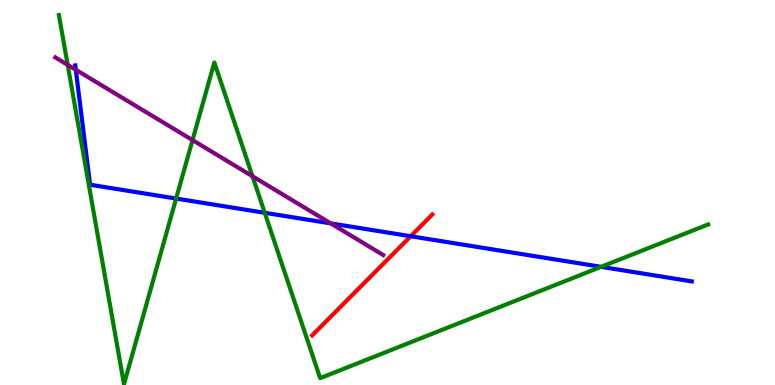[{'lines': ['blue', 'red'], 'intersections': [{'x': 5.3, 'y': 3.86}]}, {'lines': ['green', 'red'], 'intersections': []}, {'lines': ['purple', 'red'], 'intersections': []}, {'lines': ['blue', 'green'], 'intersections': [{'x': 2.27, 'y': 4.84}, {'x': 3.42, 'y': 4.47}, {'x': 7.76, 'y': 3.07}]}, {'lines': ['blue', 'purple'], 'intersections': [{'x': 0.978, 'y': 8.19}, {'x': 4.27, 'y': 4.2}]}, {'lines': ['green', 'purple'], 'intersections': [{'x': 0.873, 'y': 8.31}, {'x': 2.48, 'y': 6.36}, {'x': 3.26, 'y': 5.42}]}]